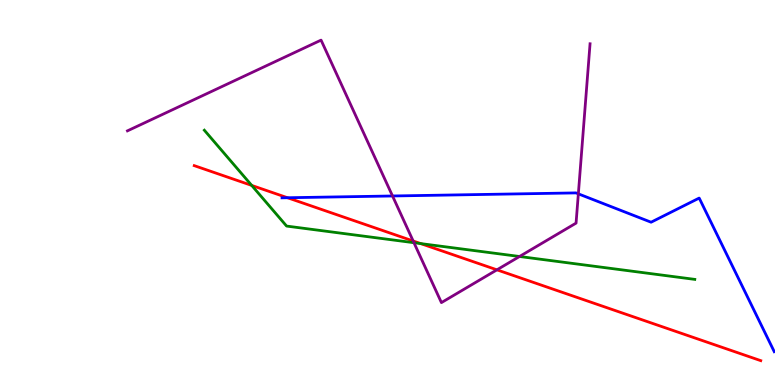[{'lines': ['blue', 'red'], 'intersections': [{'x': 3.71, 'y': 4.86}]}, {'lines': ['green', 'red'], 'intersections': [{'x': 3.25, 'y': 5.18}, {'x': 5.43, 'y': 3.67}]}, {'lines': ['purple', 'red'], 'intersections': [{'x': 5.33, 'y': 3.74}, {'x': 6.41, 'y': 2.99}]}, {'lines': ['blue', 'green'], 'intersections': []}, {'lines': ['blue', 'purple'], 'intersections': [{'x': 5.06, 'y': 4.91}, {'x': 7.46, 'y': 4.96}]}, {'lines': ['green', 'purple'], 'intersections': [{'x': 5.34, 'y': 3.7}, {'x': 6.7, 'y': 3.34}]}]